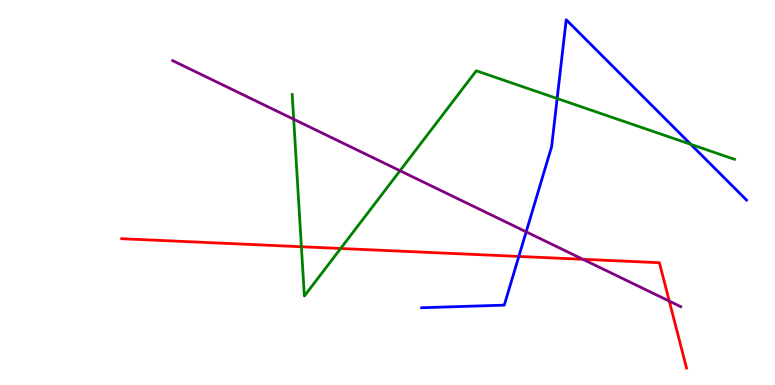[{'lines': ['blue', 'red'], 'intersections': [{'x': 6.69, 'y': 3.34}]}, {'lines': ['green', 'red'], 'intersections': [{'x': 3.89, 'y': 3.59}, {'x': 4.4, 'y': 3.55}]}, {'lines': ['purple', 'red'], 'intersections': [{'x': 7.52, 'y': 3.26}, {'x': 8.64, 'y': 2.18}]}, {'lines': ['blue', 'green'], 'intersections': [{'x': 7.19, 'y': 7.44}, {'x': 8.91, 'y': 6.25}]}, {'lines': ['blue', 'purple'], 'intersections': [{'x': 6.79, 'y': 3.98}]}, {'lines': ['green', 'purple'], 'intersections': [{'x': 3.79, 'y': 6.9}, {'x': 5.16, 'y': 5.57}]}]